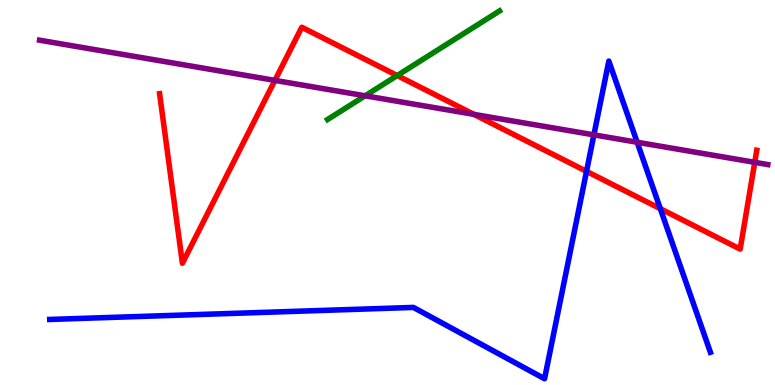[{'lines': ['blue', 'red'], 'intersections': [{'x': 7.57, 'y': 5.55}, {'x': 8.52, 'y': 4.58}]}, {'lines': ['green', 'red'], 'intersections': [{'x': 5.13, 'y': 8.04}]}, {'lines': ['purple', 'red'], 'intersections': [{'x': 3.55, 'y': 7.91}, {'x': 6.12, 'y': 7.03}, {'x': 9.74, 'y': 5.78}]}, {'lines': ['blue', 'green'], 'intersections': []}, {'lines': ['blue', 'purple'], 'intersections': [{'x': 7.66, 'y': 6.5}, {'x': 8.22, 'y': 6.31}]}, {'lines': ['green', 'purple'], 'intersections': [{'x': 4.71, 'y': 7.51}]}]